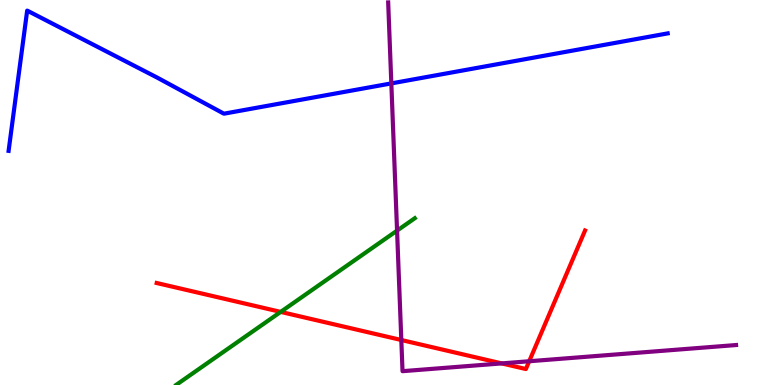[{'lines': ['blue', 'red'], 'intersections': []}, {'lines': ['green', 'red'], 'intersections': [{'x': 3.62, 'y': 1.9}]}, {'lines': ['purple', 'red'], 'intersections': [{'x': 5.18, 'y': 1.17}, {'x': 6.47, 'y': 0.561}, {'x': 6.83, 'y': 0.617}]}, {'lines': ['blue', 'green'], 'intersections': []}, {'lines': ['blue', 'purple'], 'intersections': [{'x': 5.05, 'y': 7.83}]}, {'lines': ['green', 'purple'], 'intersections': [{'x': 5.12, 'y': 4.01}]}]